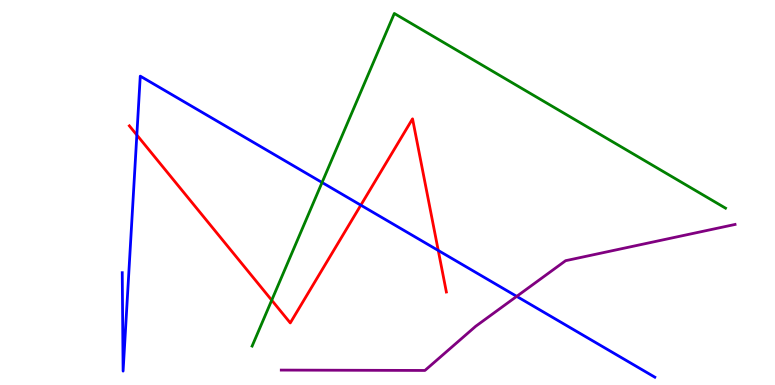[{'lines': ['blue', 'red'], 'intersections': [{'x': 1.77, 'y': 6.49}, {'x': 4.66, 'y': 4.67}, {'x': 5.65, 'y': 3.49}]}, {'lines': ['green', 'red'], 'intersections': [{'x': 3.51, 'y': 2.2}]}, {'lines': ['purple', 'red'], 'intersections': []}, {'lines': ['blue', 'green'], 'intersections': [{'x': 4.16, 'y': 5.26}]}, {'lines': ['blue', 'purple'], 'intersections': [{'x': 6.67, 'y': 2.3}]}, {'lines': ['green', 'purple'], 'intersections': []}]